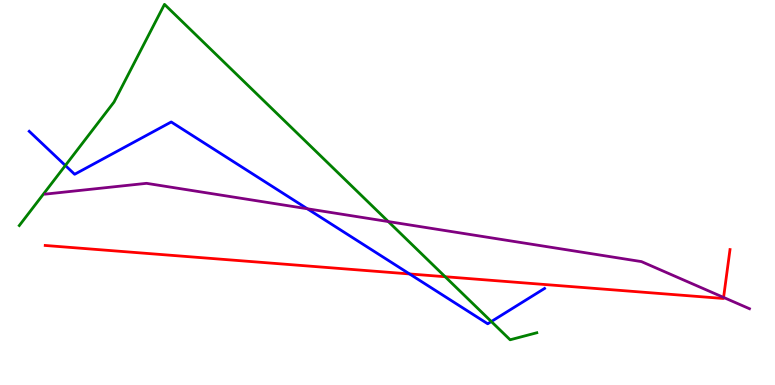[{'lines': ['blue', 'red'], 'intersections': [{'x': 5.28, 'y': 2.88}]}, {'lines': ['green', 'red'], 'intersections': [{'x': 5.74, 'y': 2.81}]}, {'lines': ['purple', 'red'], 'intersections': [{'x': 9.34, 'y': 2.27}]}, {'lines': ['blue', 'green'], 'intersections': [{'x': 0.843, 'y': 5.7}, {'x': 6.34, 'y': 1.65}]}, {'lines': ['blue', 'purple'], 'intersections': [{'x': 3.97, 'y': 4.58}]}, {'lines': ['green', 'purple'], 'intersections': [{'x': 5.01, 'y': 4.25}]}]